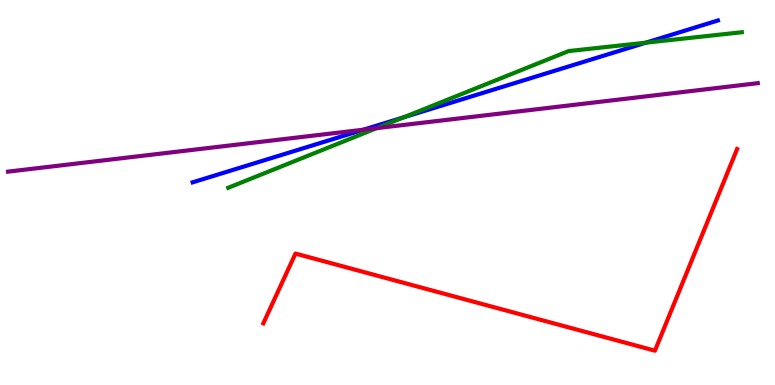[{'lines': ['blue', 'red'], 'intersections': []}, {'lines': ['green', 'red'], 'intersections': []}, {'lines': ['purple', 'red'], 'intersections': []}, {'lines': ['blue', 'green'], 'intersections': [{'x': 5.21, 'y': 6.95}, {'x': 8.33, 'y': 8.89}]}, {'lines': ['blue', 'purple'], 'intersections': [{'x': 4.69, 'y': 6.63}]}, {'lines': ['green', 'purple'], 'intersections': [{'x': 4.86, 'y': 6.67}]}]